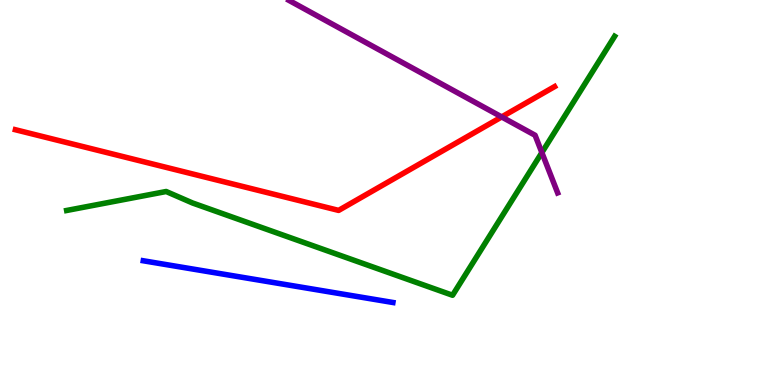[{'lines': ['blue', 'red'], 'intersections': []}, {'lines': ['green', 'red'], 'intersections': []}, {'lines': ['purple', 'red'], 'intersections': [{'x': 6.47, 'y': 6.96}]}, {'lines': ['blue', 'green'], 'intersections': []}, {'lines': ['blue', 'purple'], 'intersections': []}, {'lines': ['green', 'purple'], 'intersections': [{'x': 6.99, 'y': 6.04}]}]